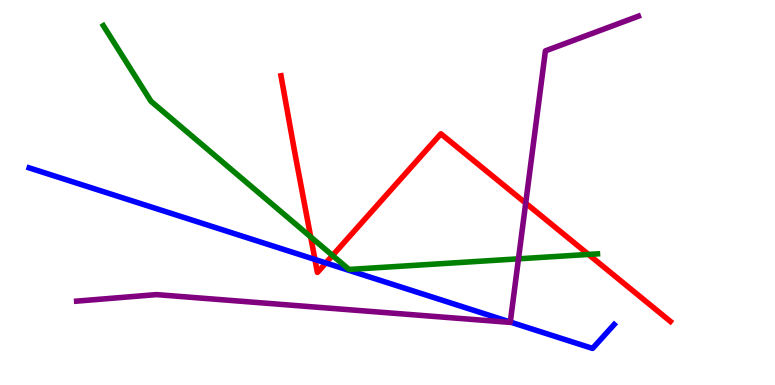[{'lines': ['blue', 'red'], 'intersections': [{'x': 4.06, 'y': 3.26}, {'x': 4.2, 'y': 3.17}]}, {'lines': ['green', 'red'], 'intersections': [{'x': 4.01, 'y': 3.85}, {'x': 4.29, 'y': 3.36}, {'x': 7.59, 'y': 3.39}]}, {'lines': ['purple', 'red'], 'intersections': [{'x': 6.78, 'y': 4.72}]}, {'lines': ['blue', 'green'], 'intersections': []}, {'lines': ['blue', 'purple'], 'intersections': [{'x': 6.58, 'y': 1.64}]}, {'lines': ['green', 'purple'], 'intersections': [{'x': 6.69, 'y': 3.28}]}]